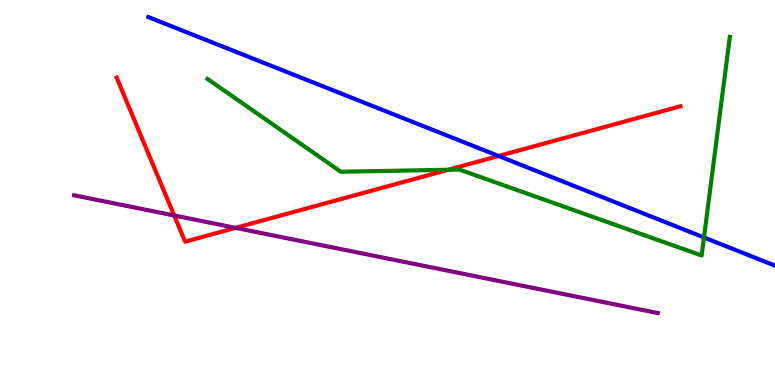[{'lines': ['blue', 'red'], 'intersections': [{'x': 6.43, 'y': 5.95}]}, {'lines': ['green', 'red'], 'intersections': [{'x': 5.78, 'y': 5.59}]}, {'lines': ['purple', 'red'], 'intersections': [{'x': 2.25, 'y': 4.4}, {'x': 3.04, 'y': 4.08}]}, {'lines': ['blue', 'green'], 'intersections': [{'x': 9.08, 'y': 3.83}]}, {'lines': ['blue', 'purple'], 'intersections': []}, {'lines': ['green', 'purple'], 'intersections': []}]